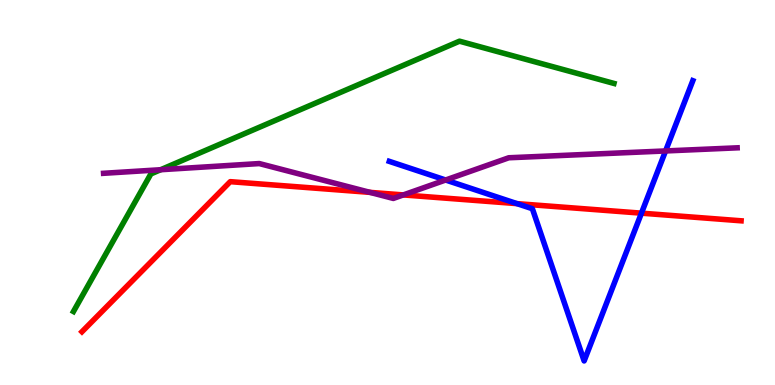[{'lines': ['blue', 'red'], 'intersections': [{'x': 6.67, 'y': 4.71}, {'x': 8.28, 'y': 4.46}]}, {'lines': ['green', 'red'], 'intersections': []}, {'lines': ['purple', 'red'], 'intersections': [{'x': 4.77, 'y': 5.0}, {'x': 5.2, 'y': 4.94}]}, {'lines': ['blue', 'green'], 'intersections': []}, {'lines': ['blue', 'purple'], 'intersections': [{'x': 5.75, 'y': 5.32}, {'x': 8.59, 'y': 6.08}]}, {'lines': ['green', 'purple'], 'intersections': [{'x': 2.07, 'y': 5.59}]}]